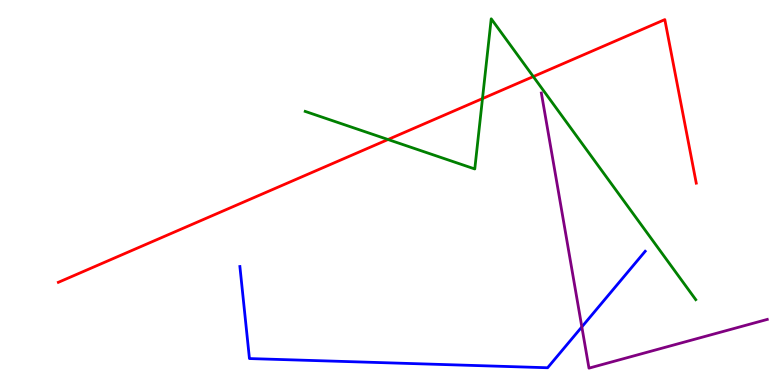[{'lines': ['blue', 'red'], 'intersections': []}, {'lines': ['green', 'red'], 'intersections': [{'x': 5.01, 'y': 6.38}, {'x': 6.23, 'y': 7.44}, {'x': 6.88, 'y': 8.01}]}, {'lines': ['purple', 'red'], 'intersections': []}, {'lines': ['blue', 'green'], 'intersections': []}, {'lines': ['blue', 'purple'], 'intersections': [{'x': 7.51, 'y': 1.51}]}, {'lines': ['green', 'purple'], 'intersections': []}]